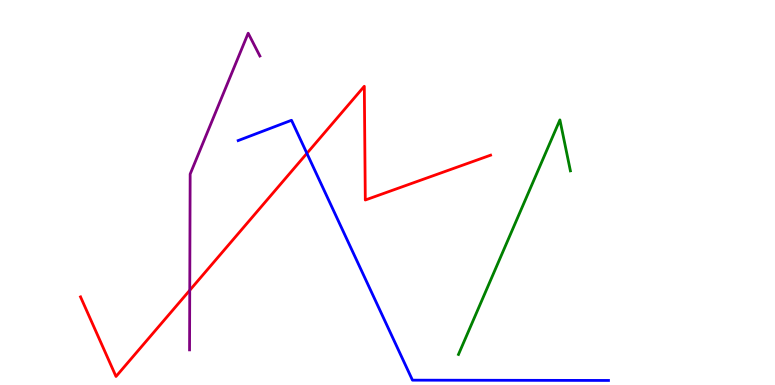[{'lines': ['blue', 'red'], 'intersections': [{'x': 3.96, 'y': 6.02}]}, {'lines': ['green', 'red'], 'intersections': []}, {'lines': ['purple', 'red'], 'intersections': [{'x': 2.45, 'y': 2.46}]}, {'lines': ['blue', 'green'], 'intersections': []}, {'lines': ['blue', 'purple'], 'intersections': []}, {'lines': ['green', 'purple'], 'intersections': []}]